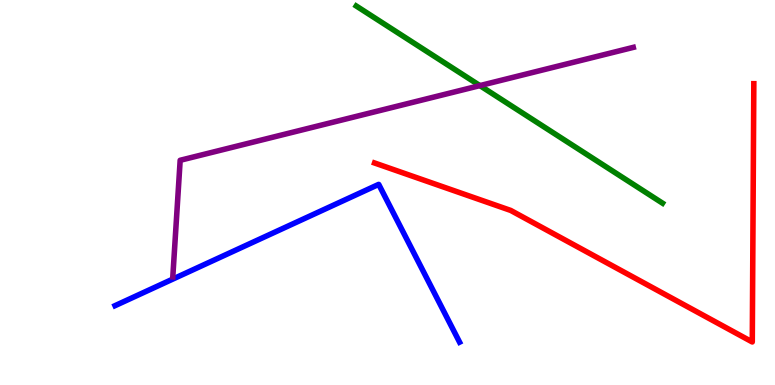[{'lines': ['blue', 'red'], 'intersections': []}, {'lines': ['green', 'red'], 'intersections': []}, {'lines': ['purple', 'red'], 'intersections': []}, {'lines': ['blue', 'green'], 'intersections': []}, {'lines': ['blue', 'purple'], 'intersections': []}, {'lines': ['green', 'purple'], 'intersections': [{'x': 6.19, 'y': 7.78}]}]